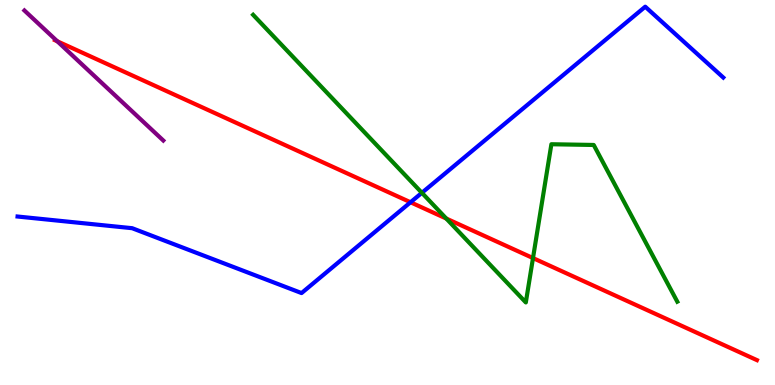[{'lines': ['blue', 'red'], 'intersections': [{'x': 5.3, 'y': 4.75}]}, {'lines': ['green', 'red'], 'intersections': [{'x': 5.76, 'y': 4.32}, {'x': 6.88, 'y': 3.3}]}, {'lines': ['purple', 'red'], 'intersections': [{'x': 0.739, 'y': 8.93}]}, {'lines': ['blue', 'green'], 'intersections': [{'x': 5.44, 'y': 4.99}]}, {'lines': ['blue', 'purple'], 'intersections': []}, {'lines': ['green', 'purple'], 'intersections': []}]